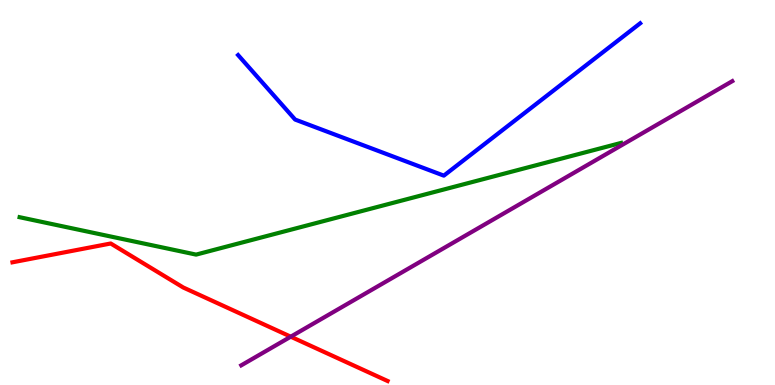[{'lines': ['blue', 'red'], 'intersections': []}, {'lines': ['green', 'red'], 'intersections': []}, {'lines': ['purple', 'red'], 'intersections': [{'x': 3.75, 'y': 1.25}]}, {'lines': ['blue', 'green'], 'intersections': []}, {'lines': ['blue', 'purple'], 'intersections': []}, {'lines': ['green', 'purple'], 'intersections': []}]